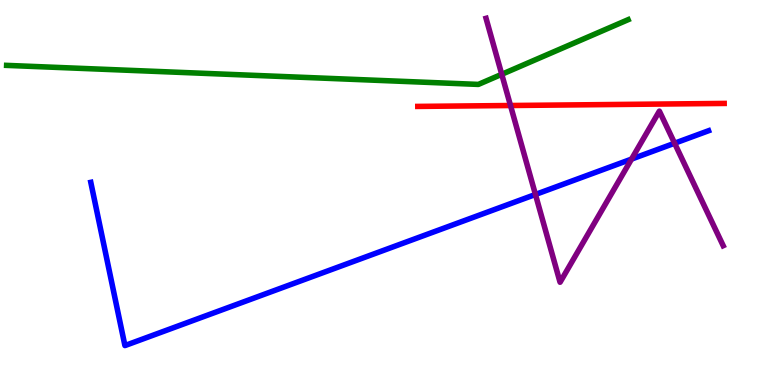[{'lines': ['blue', 'red'], 'intersections': []}, {'lines': ['green', 'red'], 'intersections': []}, {'lines': ['purple', 'red'], 'intersections': [{'x': 6.59, 'y': 7.26}]}, {'lines': ['blue', 'green'], 'intersections': []}, {'lines': ['blue', 'purple'], 'intersections': [{'x': 6.91, 'y': 4.95}, {'x': 8.15, 'y': 5.87}, {'x': 8.7, 'y': 6.28}]}, {'lines': ['green', 'purple'], 'intersections': [{'x': 6.47, 'y': 8.07}]}]